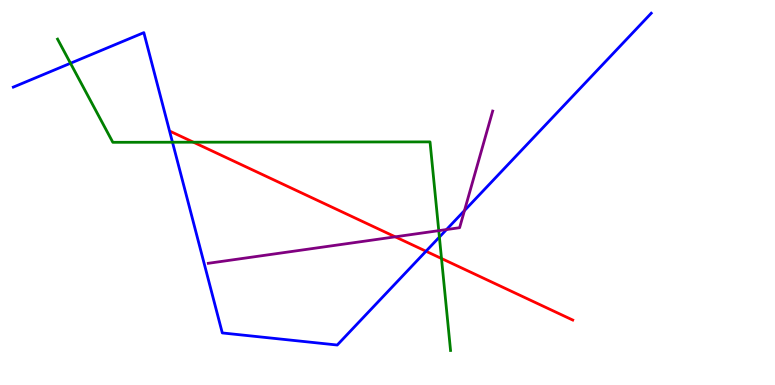[{'lines': ['blue', 'red'], 'intersections': [{'x': 5.5, 'y': 3.47}]}, {'lines': ['green', 'red'], 'intersections': [{'x': 2.5, 'y': 6.31}, {'x': 5.7, 'y': 3.29}]}, {'lines': ['purple', 'red'], 'intersections': [{'x': 5.1, 'y': 3.85}]}, {'lines': ['blue', 'green'], 'intersections': [{'x': 0.91, 'y': 8.36}, {'x': 2.23, 'y': 6.31}, {'x': 5.67, 'y': 3.84}]}, {'lines': ['blue', 'purple'], 'intersections': [{'x': 5.76, 'y': 4.04}, {'x': 5.99, 'y': 4.53}]}, {'lines': ['green', 'purple'], 'intersections': [{'x': 5.66, 'y': 4.01}]}]